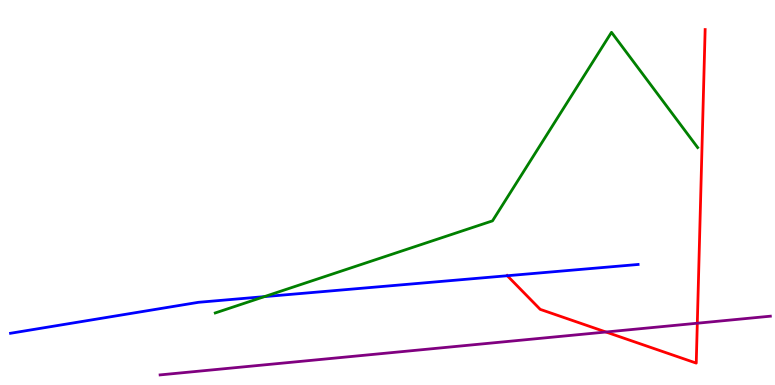[{'lines': ['blue', 'red'], 'intersections': [{'x': 6.55, 'y': 2.84}]}, {'lines': ['green', 'red'], 'intersections': []}, {'lines': ['purple', 'red'], 'intersections': [{'x': 7.82, 'y': 1.38}, {'x': 9.0, 'y': 1.6}]}, {'lines': ['blue', 'green'], 'intersections': [{'x': 3.41, 'y': 2.3}]}, {'lines': ['blue', 'purple'], 'intersections': []}, {'lines': ['green', 'purple'], 'intersections': []}]